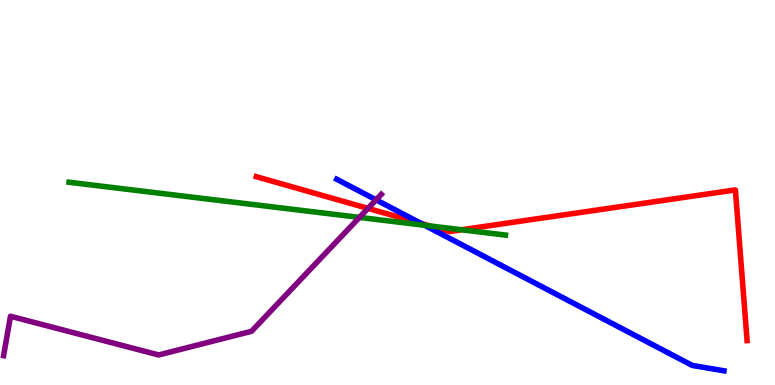[{'lines': ['blue', 'red'], 'intersections': [{'x': 5.44, 'y': 4.2}]}, {'lines': ['green', 'red'], 'intersections': [{'x': 5.55, 'y': 4.13}, {'x': 5.96, 'y': 4.03}]}, {'lines': ['purple', 'red'], 'intersections': [{'x': 4.75, 'y': 4.59}]}, {'lines': ['blue', 'green'], 'intersections': [{'x': 5.48, 'y': 4.15}]}, {'lines': ['blue', 'purple'], 'intersections': [{'x': 4.85, 'y': 4.81}]}, {'lines': ['green', 'purple'], 'intersections': [{'x': 4.64, 'y': 4.35}]}]